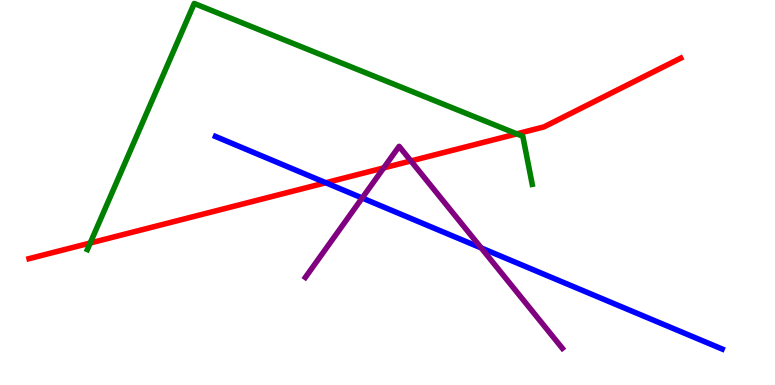[{'lines': ['blue', 'red'], 'intersections': [{'x': 4.2, 'y': 5.25}]}, {'lines': ['green', 'red'], 'intersections': [{'x': 1.16, 'y': 3.69}, {'x': 6.67, 'y': 6.52}]}, {'lines': ['purple', 'red'], 'intersections': [{'x': 4.95, 'y': 5.64}, {'x': 5.3, 'y': 5.82}]}, {'lines': ['blue', 'green'], 'intersections': []}, {'lines': ['blue', 'purple'], 'intersections': [{'x': 4.67, 'y': 4.86}, {'x': 6.21, 'y': 3.56}]}, {'lines': ['green', 'purple'], 'intersections': []}]